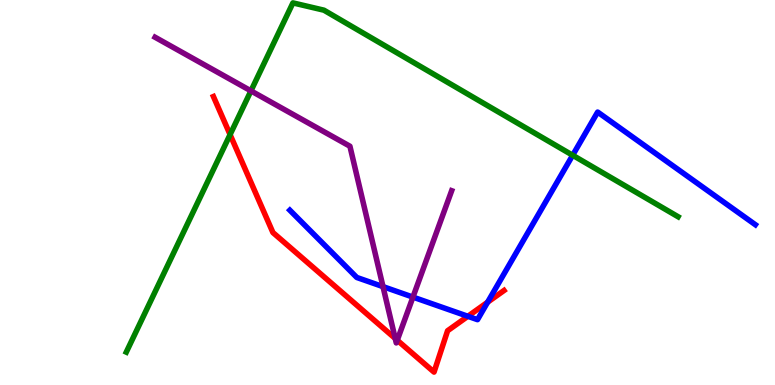[{'lines': ['blue', 'red'], 'intersections': [{'x': 6.04, 'y': 1.78}, {'x': 6.29, 'y': 2.15}]}, {'lines': ['green', 'red'], 'intersections': [{'x': 2.97, 'y': 6.5}]}, {'lines': ['purple', 'red'], 'intersections': [{'x': 5.1, 'y': 1.21}, {'x': 5.13, 'y': 1.16}]}, {'lines': ['blue', 'green'], 'intersections': [{'x': 7.39, 'y': 5.97}]}, {'lines': ['blue', 'purple'], 'intersections': [{'x': 4.94, 'y': 2.56}, {'x': 5.33, 'y': 2.28}]}, {'lines': ['green', 'purple'], 'intersections': [{'x': 3.24, 'y': 7.64}]}]